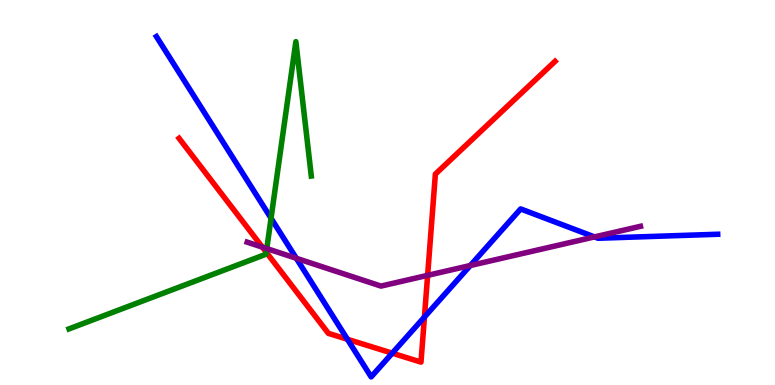[{'lines': ['blue', 'red'], 'intersections': [{'x': 4.48, 'y': 1.19}, {'x': 5.06, 'y': 0.826}, {'x': 5.48, 'y': 1.77}]}, {'lines': ['green', 'red'], 'intersections': [{'x': 3.44, 'y': 3.45}]}, {'lines': ['purple', 'red'], 'intersections': [{'x': 3.39, 'y': 3.58}, {'x': 5.52, 'y': 2.85}]}, {'lines': ['blue', 'green'], 'intersections': [{'x': 3.5, 'y': 4.33}]}, {'lines': ['blue', 'purple'], 'intersections': [{'x': 3.82, 'y': 3.29}, {'x': 6.07, 'y': 3.1}, {'x': 7.67, 'y': 3.85}]}, {'lines': ['green', 'purple'], 'intersections': [{'x': 3.44, 'y': 3.54}]}]